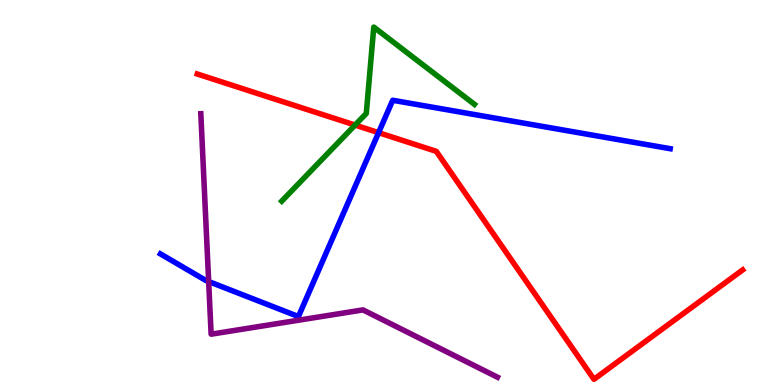[{'lines': ['blue', 'red'], 'intersections': [{'x': 4.88, 'y': 6.55}]}, {'lines': ['green', 'red'], 'intersections': [{'x': 4.58, 'y': 6.75}]}, {'lines': ['purple', 'red'], 'intersections': []}, {'lines': ['blue', 'green'], 'intersections': []}, {'lines': ['blue', 'purple'], 'intersections': [{'x': 2.69, 'y': 2.69}]}, {'lines': ['green', 'purple'], 'intersections': []}]